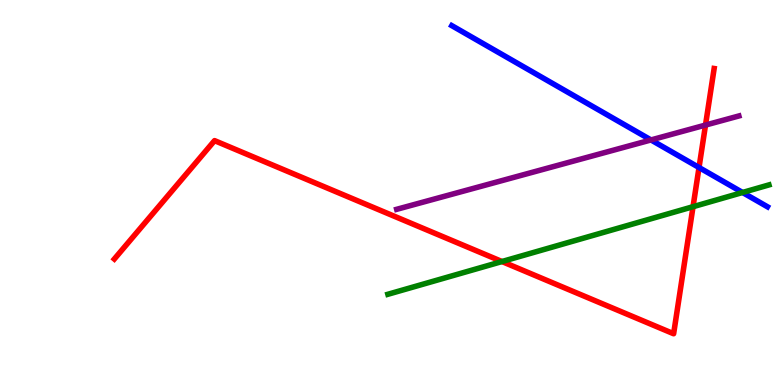[{'lines': ['blue', 'red'], 'intersections': [{'x': 9.02, 'y': 5.65}]}, {'lines': ['green', 'red'], 'intersections': [{'x': 6.48, 'y': 3.21}, {'x': 8.94, 'y': 4.63}]}, {'lines': ['purple', 'red'], 'intersections': [{'x': 9.1, 'y': 6.75}]}, {'lines': ['blue', 'green'], 'intersections': [{'x': 9.58, 'y': 5.0}]}, {'lines': ['blue', 'purple'], 'intersections': [{'x': 8.4, 'y': 6.37}]}, {'lines': ['green', 'purple'], 'intersections': []}]